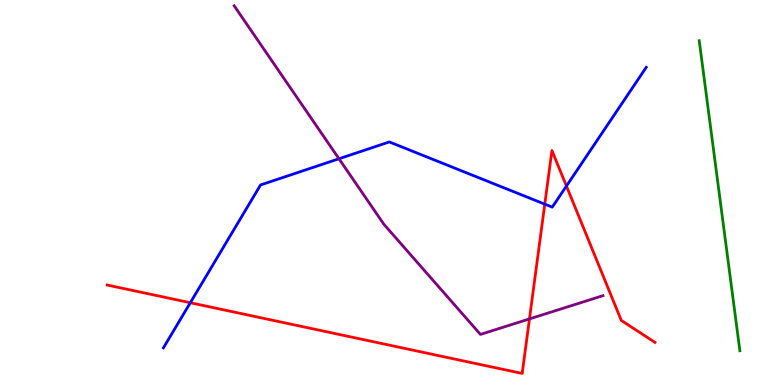[{'lines': ['blue', 'red'], 'intersections': [{'x': 2.46, 'y': 2.14}, {'x': 7.03, 'y': 4.7}, {'x': 7.31, 'y': 5.17}]}, {'lines': ['green', 'red'], 'intersections': []}, {'lines': ['purple', 'red'], 'intersections': [{'x': 6.83, 'y': 1.72}]}, {'lines': ['blue', 'green'], 'intersections': []}, {'lines': ['blue', 'purple'], 'intersections': [{'x': 4.37, 'y': 5.88}]}, {'lines': ['green', 'purple'], 'intersections': []}]